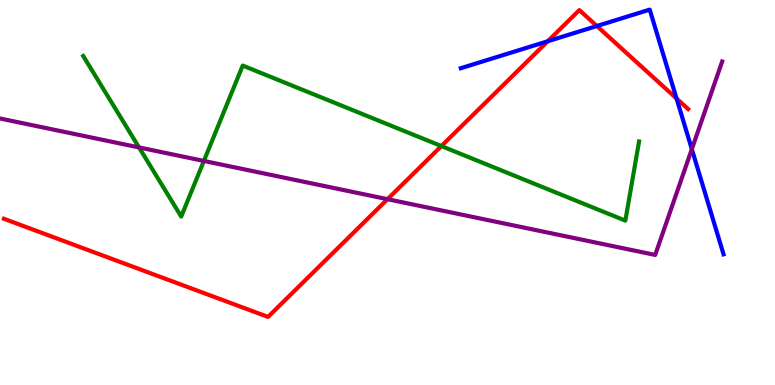[{'lines': ['blue', 'red'], 'intersections': [{'x': 7.07, 'y': 8.93}, {'x': 7.7, 'y': 9.32}, {'x': 8.73, 'y': 7.44}]}, {'lines': ['green', 'red'], 'intersections': [{'x': 5.7, 'y': 6.21}]}, {'lines': ['purple', 'red'], 'intersections': [{'x': 5.0, 'y': 4.83}]}, {'lines': ['blue', 'green'], 'intersections': []}, {'lines': ['blue', 'purple'], 'intersections': [{'x': 8.93, 'y': 6.13}]}, {'lines': ['green', 'purple'], 'intersections': [{'x': 1.79, 'y': 6.17}, {'x': 2.63, 'y': 5.82}]}]